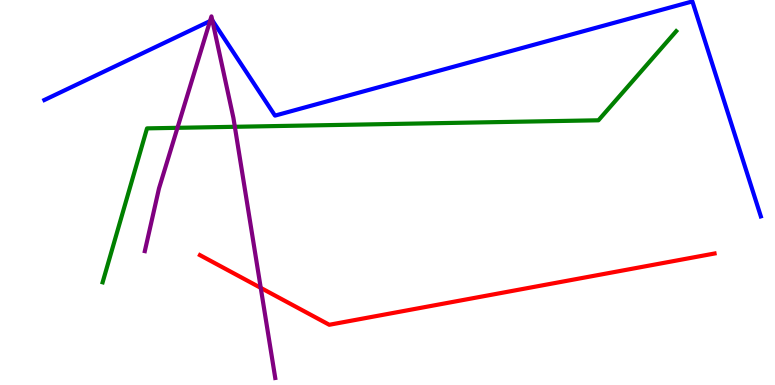[{'lines': ['blue', 'red'], 'intersections': []}, {'lines': ['green', 'red'], 'intersections': []}, {'lines': ['purple', 'red'], 'intersections': [{'x': 3.36, 'y': 2.52}]}, {'lines': ['blue', 'green'], 'intersections': []}, {'lines': ['blue', 'purple'], 'intersections': [{'x': 2.71, 'y': 9.45}, {'x': 2.74, 'y': 9.47}]}, {'lines': ['green', 'purple'], 'intersections': [{'x': 2.29, 'y': 6.68}, {'x': 3.03, 'y': 6.71}]}]